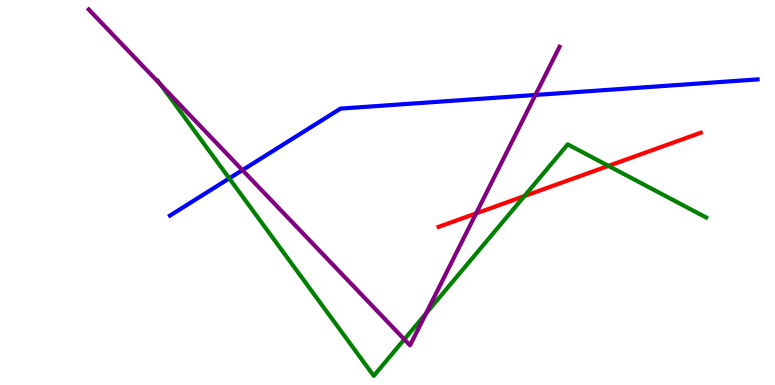[{'lines': ['blue', 'red'], 'intersections': []}, {'lines': ['green', 'red'], 'intersections': [{'x': 6.77, 'y': 4.91}, {'x': 7.85, 'y': 5.69}]}, {'lines': ['purple', 'red'], 'intersections': [{'x': 6.14, 'y': 4.46}]}, {'lines': ['blue', 'green'], 'intersections': [{'x': 2.96, 'y': 5.37}]}, {'lines': ['blue', 'purple'], 'intersections': [{'x': 3.13, 'y': 5.58}, {'x': 6.91, 'y': 7.53}]}, {'lines': ['green', 'purple'], 'intersections': [{'x': 2.07, 'y': 7.8}, {'x': 5.22, 'y': 1.19}, {'x': 5.5, 'y': 1.86}]}]